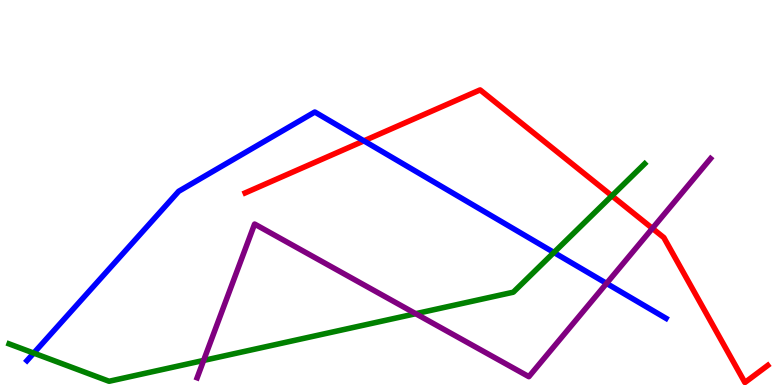[{'lines': ['blue', 'red'], 'intersections': [{'x': 4.7, 'y': 6.34}]}, {'lines': ['green', 'red'], 'intersections': [{'x': 7.9, 'y': 4.91}]}, {'lines': ['purple', 'red'], 'intersections': [{'x': 8.42, 'y': 4.07}]}, {'lines': ['blue', 'green'], 'intersections': [{'x': 0.435, 'y': 0.829}, {'x': 7.15, 'y': 3.44}]}, {'lines': ['blue', 'purple'], 'intersections': [{'x': 7.83, 'y': 2.64}]}, {'lines': ['green', 'purple'], 'intersections': [{'x': 2.63, 'y': 0.638}, {'x': 5.36, 'y': 1.85}]}]